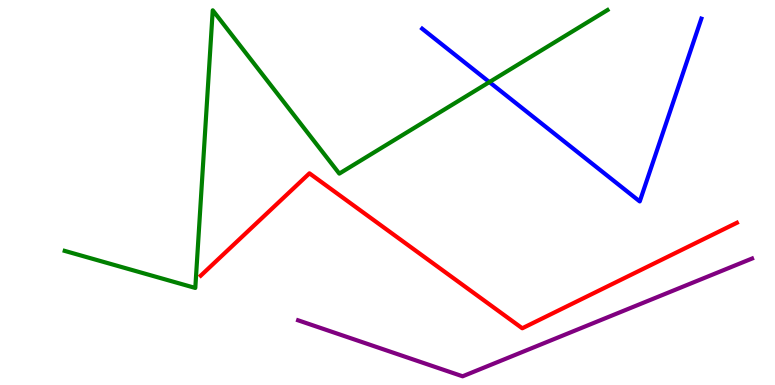[{'lines': ['blue', 'red'], 'intersections': []}, {'lines': ['green', 'red'], 'intersections': []}, {'lines': ['purple', 'red'], 'intersections': []}, {'lines': ['blue', 'green'], 'intersections': [{'x': 6.31, 'y': 7.87}]}, {'lines': ['blue', 'purple'], 'intersections': []}, {'lines': ['green', 'purple'], 'intersections': []}]